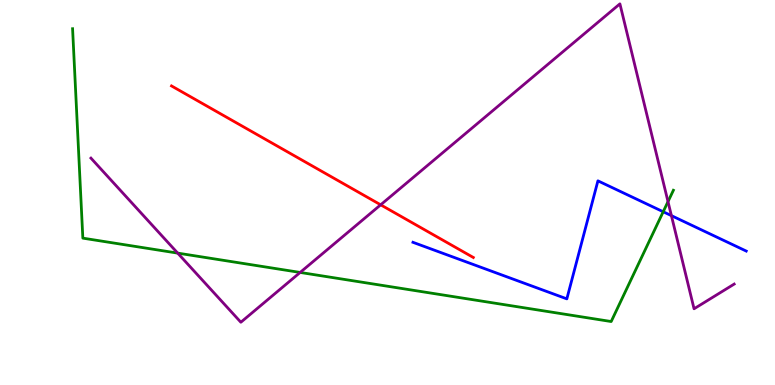[{'lines': ['blue', 'red'], 'intersections': []}, {'lines': ['green', 'red'], 'intersections': []}, {'lines': ['purple', 'red'], 'intersections': [{'x': 4.91, 'y': 4.68}]}, {'lines': ['blue', 'green'], 'intersections': [{'x': 8.56, 'y': 4.5}]}, {'lines': ['blue', 'purple'], 'intersections': [{'x': 8.66, 'y': 4.4}]}, {'lines': ['green', 'purple'], 'intersections': [{'x': 2.29, 'y': 3.43}, {'x': 3.87, 'y': 2.92}, {'x': 8.62, 'y': 4.76}]}]